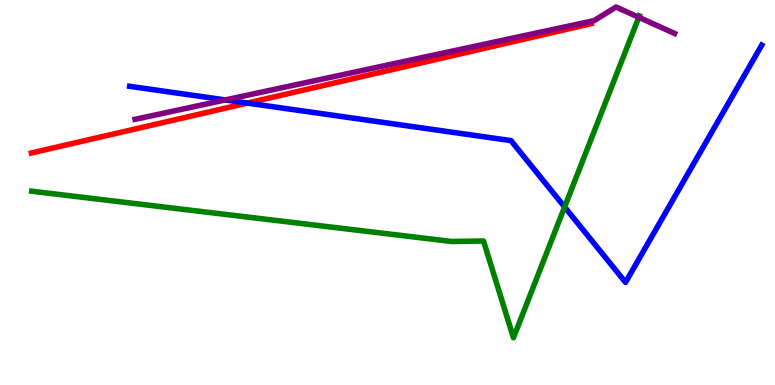[{'lines': ['blue', 'red'], 'intersections': [{'x': 3.19, 'y': 7.32}]}, {'lines': ['green', 'red'], 'intersections': []}, {'lines': ['purple', 'red'], 'intersections': []}, {'lines': ['blue', 'green'], 'intersections': [{'x': 7.29, 'y': 4.62}]}, {'lines': ['blue', 'purple'], 'intersections': [{'x': 2.91, 'y': 7.4}]}, {'lines': ['green', 'purple'], 'intersections': [{'x': 8.24, 'y': 9.55}]}]